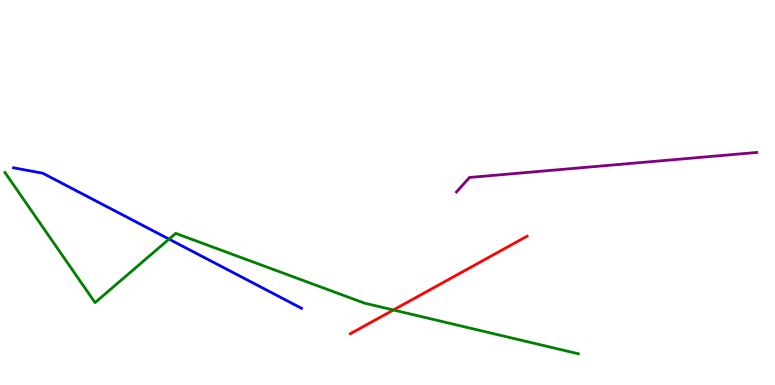[{'lines': ['blue', 'red'], 'intersections': []}, {'lines': ['green', 'red'], 'intersections': [{'x': 5.08, 'y': 1.95}]}, {'lines': ['purple', 'red'], 'intersections': []}, {'lines': ['blue', 'green'], 'intersections': [{'x': 2.18, 'y': 3.79}]}, {'lines': ['blue', 'purple'], 'intersections': []}, {'lines': ['green', 'purple'], 'intersections': []}]